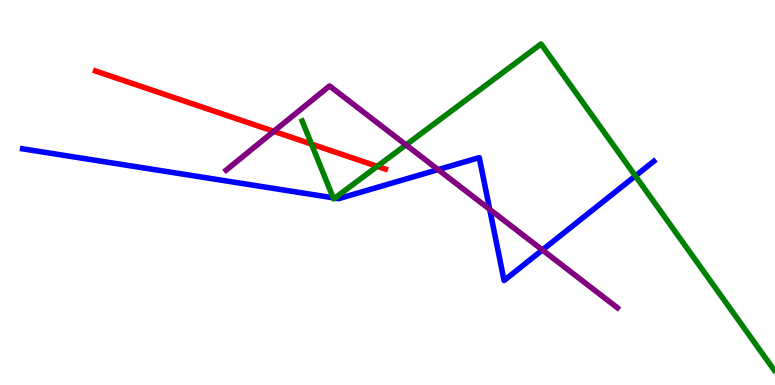[{'lines': ['blue', 'red'], 'intersections': []}, {'lines': ['green', 'red'], 'intersections': [{'x': 4.02, 'y': 6.26}, {'x': 4.87, 'y': 5.68}]}, {'lines': ['purple', 'red'], 'intersections': [{'x': 3.53, 'y': 6.59}]}, {'lines': ['blue', 'green'], 'intersections': [{'x': 4.3, 'y': 4.86}, {'x': 4.32, 'y': 4.86}, {'x': 8.2, 'y': 5.43}]}, {'lines': ['blue', 'purple'], 'intersections': [{'x': 5.65, 'y': 5.59}, {'x': 6.32, 'y': 4.56}, {'x': 7.0, 'y': 3.51}]}, {'lines': ['green', 'purple'], 'intersections': [{'x': 5.24, 'y': 6.24}]}]